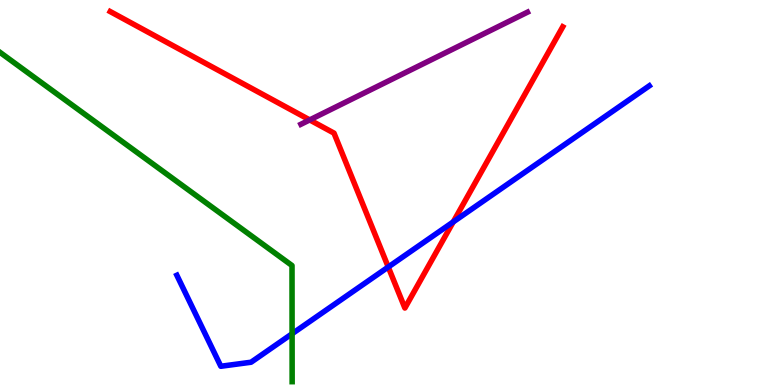[{'lines': ['blue', 'red'], 'intersections': [{'x': 5.01, 'y': 3.06}, {'x': 5.85, 'y': 4.24}]}, {'lines': ['green', 'red'], 'intersections': []}, {'lines': ['purple', 'red'], 'intersections': [{'x': 4.0, 'y': 6.89}]}, {'lines': ['blue', 'green'], 'intersections': [{'x': 3.77, 'y': 1.33}]}, {'lines': ['blue', 'purple'], 'intersections': []}, {'lines': ['green', 'purple'], 'intersections': []}]